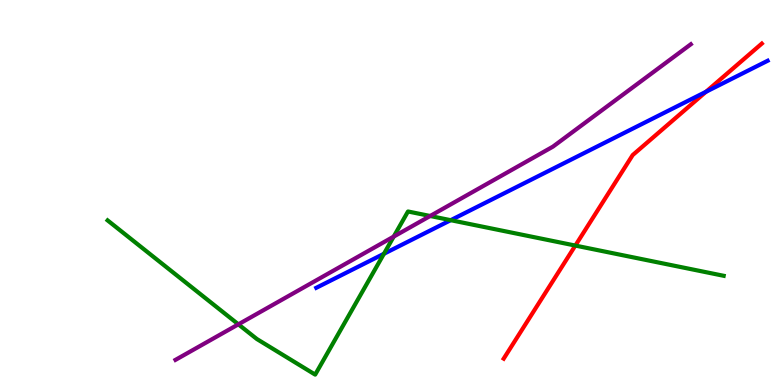[{'lines': ['blue', 'red'], 'intersections': [{'x': 9.11, 'y': 7.62}]}, {'lines': ['green', 'red'], 'intersections': [{'x': 7.42, 'y': 3.62}]}, {'lines': ['purple', 'red'], 'intersections': []}, {'lines': ['blue', 'green'], 'intersections': [{'x': 4.95, 'y': 3.41}, {'x': 5.82, 'y': 4.28}]}, {'lines': ['blue', 'purple'], 'intersections': []}, {'lines': ['green', 'purple'], 'intersections': [{'x': 3.08, 'y': 1.58}, {'x': 5.08, 'y': 3.85}, {'x': 5.55, 'y': 4.39}]}]